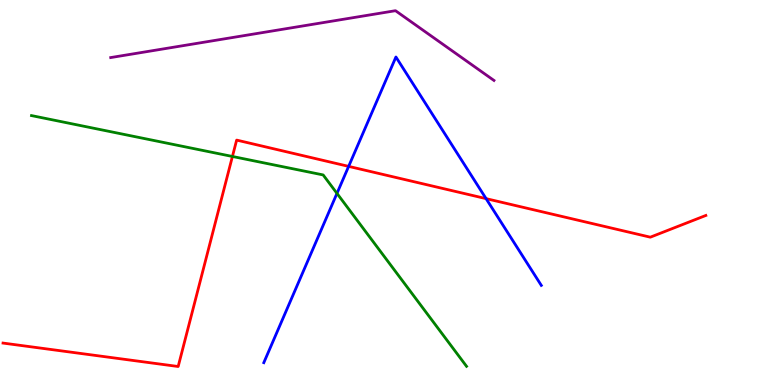[{'lines': ['blue', 'red'], 'intersections': [{'x': 4.5, 'y': 5.68}, {'x': 6.27, 'y': 4.84}]}, {'lines': ['green', 'red'], 'intersections': [{'x': 3.0, 'y': 5.94}]}, {'lines': ['purple', 'red'], 'intersections': []}, {'lines': ['blue', 'green'], 'intersections': [{'x': 4.35, 'y': 4.98}]}, {'lines': ['blue', 'purple'], 'intersections': []}, {'lines': ['green', 'purple'], 'intersections': []}]